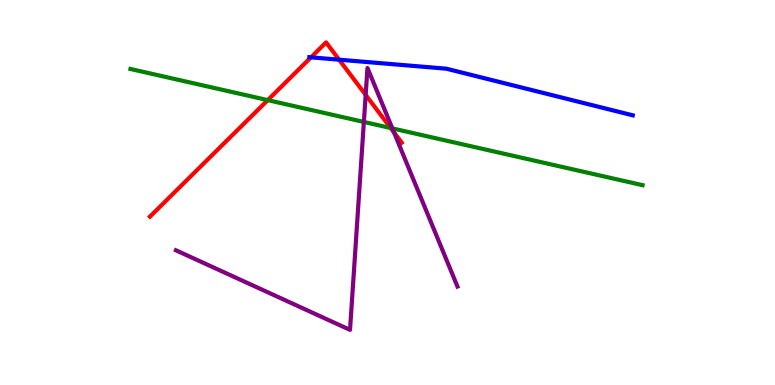[{'lines': ['blue', 'red'], 'intersections': [{'x': 4.01, 'y': 8.51}, {'x': 4.38, 'y': 8.45}]}, {'lines': ['green', 'red'], 'intersections': [{'x': 3.45, 'y': 7.4}, {'x': 5.04, 'y': 6.67}]}, {'lines': ['purple', 'red'], 'intersections': [{'x': 4.72, 'y': 7.54}, {'x': 5.08, 'y': 6.56}]}, {'lines': ['blue', 'green'], 'intersections': []}, {'lines': ['blue', 'purple'], 'intersections': []}, {'lines': ['green', 'purple'], 'intersections': [{'x': 4.7, 'y': 6.83}, {'x': 5.06, 'y': 6.67}]}]